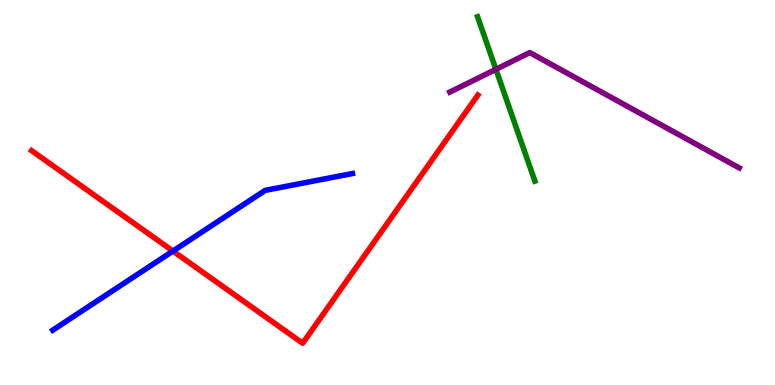[{'lines': ['blue', 'red'], 'intersections': [{'x': 2.23, 'y': 3.48}]}, {'lines': ['green', 'red'], 'intersections': []}, {'lines': ['purple', 'red'], 'intersections': []}, {'lines': ['blue', 'green'], 'intersections': []}, {'lines': ['blue', 'purple'], 'intersections': []}, {'lines': ['green', 'purple'], 'intersections': [{'x': 6.4, 'y': 8.2}]}]